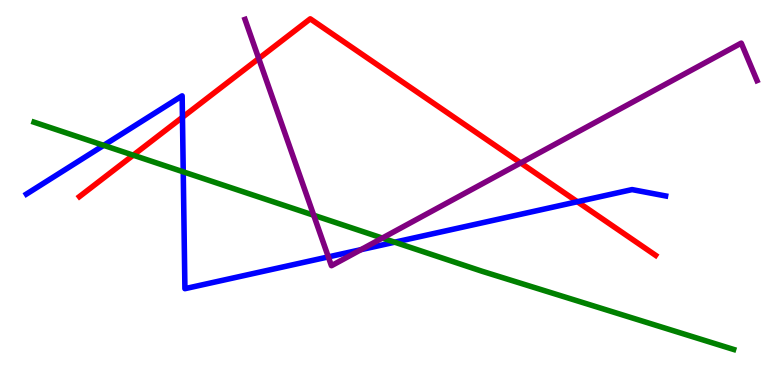[{'lines': ['blue', 'red'], 'intersections': [{'x': 2.35, 'y': 6.95}, {'x': 7.45, 'y': 4.76}]}, {'lines': ['green', 'red'], 'intersections': [{'x': 1.72, 'y': 5.97}]}, {'lines': ['purple', 'red'], 'intersections': [{'x': 3.34, 'y': 8.48}, {'x': 6.72, 'y': 5.77}]}, {'lines': ['blue', 'green'], 'intersections': [{'x': 1.34, 'y': 6.22}, {'x': 2.36, 'y': 5.54}, {'x': 5.09, 'y': 3.71}]}, {'lines': ['blue', 'purple'], 'intersections': [{'x': 4.24, 'y': 3.33}, {'x': 4.66, 'y': 3.52}]}, {'lines': ['green', 'purple'], 'intersections': [{'x': 4.05, 'y': 4.41}, {'x': 4.93, 'y': 3.82}]}]